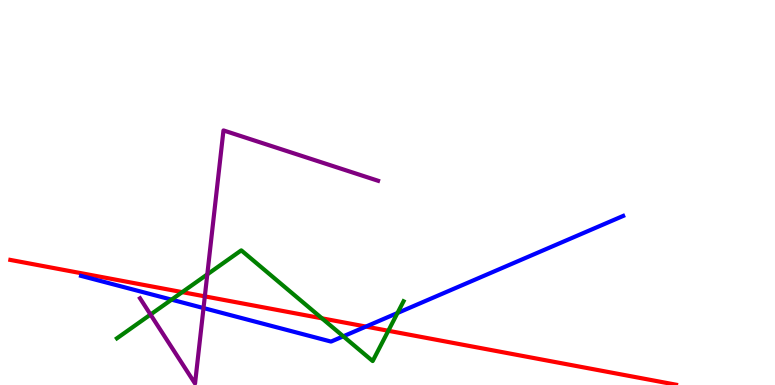[{'lines': ['blue', 'red'], 'intersections': [{'x': 4.72, 'y': 1.52}]}, {'lines': ['green', 'red'], 'intersections': [{'x': 2.35, 'y': 2.41}, {'x': 4.15, 'y': 1.73}, {'x': 5.01, 'y': 1.41}]}, {'lines': ['purple', 'red'], 'intersections': [{'x': 2.64, 'y': 2.3}]}, {'lines': ['blue', 'green'], 'intersections': [{'x': 2.21, 'y': 2.22}, {'x': 4.43, 'y': 1.26}, {'x': 5.13, 'y': 1.87}]}, {'lines': ['blue', 'purple'], 'intersections': [{'x': 2.63, 'y': 2.0}]}, {'lines': ['green', 'purple'], 'intersections': [{'x': 1.94, 'y': 1.83}, {'x': 2.67, 'y': 2.87}]}]